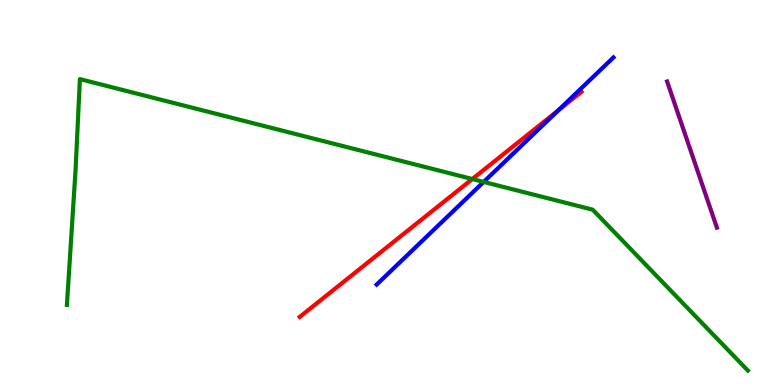[{'lines': ['blue', 'red'], 'intersections': [{'x': 7.21, 'y': 7.14}]}, {'lines': ['green', 'red'], 'intersections': [{'x': 6.09, 'y': 5.35}]}, {'lines': ['purple', 'red'], 'intersections': []}, {'lines': ['blue', 'green'], 'intersections': [{'x': 6.24, 'y': 5.27}]}, {'lines': ['blue', 'purple'], 'intersections': []}, {'lines': ['green', 'purple'], 'intersections': []}]